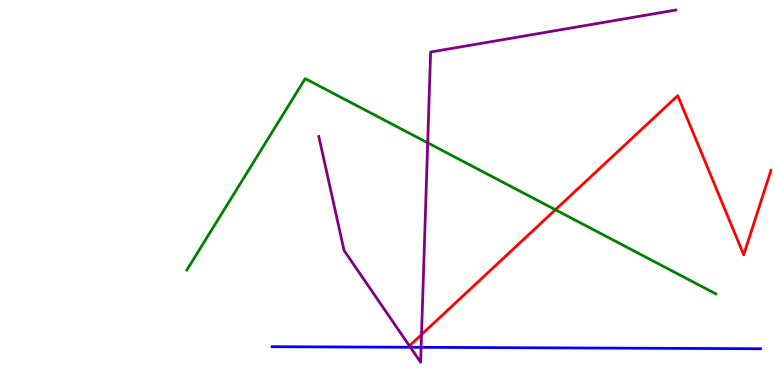[{'lines': ['blue', 'red'], 'intersections': []}, {'lines': ['green', 'red'], 'intersections': [{'x': 7.17, 'y': 4.55}]}, {'lines': ['purple', 'red'], 'intersections': [{'x': 5.44, 'y': 1.31}]}, {'lines': ['blue', 'green'], 'intersections': []}, {'lines': ['blue', 'purple'], 'intersections': [{'x': 5.3, 'y': 0.98}, {'x': 5.43, 'y': 0.979}]}, {'lines': ['green', 'purple'], 'intersections': [{'x': 5.52, 'y': 6.29}]}]